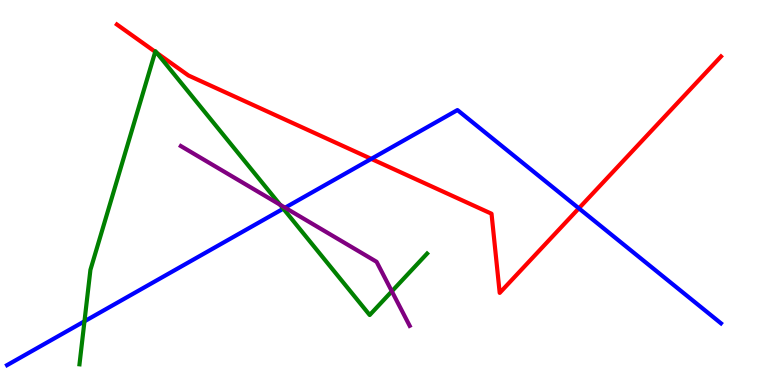[{'lines': ['blue', 'red'], 'intersections': [{'x': 4.79, 'y': 5.87}, {'x': 7.47, 'y': 4.59}]}, {'lines': ['green', 'red'], 'intersections': [{'x': 2.0, 'y': 8.65}, {'x': 2.02, 'y': 8.62}]}, {'lines': ['purple', 'red'], 'intersections': []}, {'lines': ['blue', 'green'], 'intersections': [{'x': 1.09, 'y': 1.65}, {'x': 3.66, 'y': 4.58}]}, {'lines': ['blue', 'purple'], 'intersections': [{'x': 3.68, 'y': 4.61}]}, {'lines': ['green', 'purple'], 'intersections': [{'x': 3.61, 'y': 4.68}, {'x': 5.06, 'y': 2.43}]}]